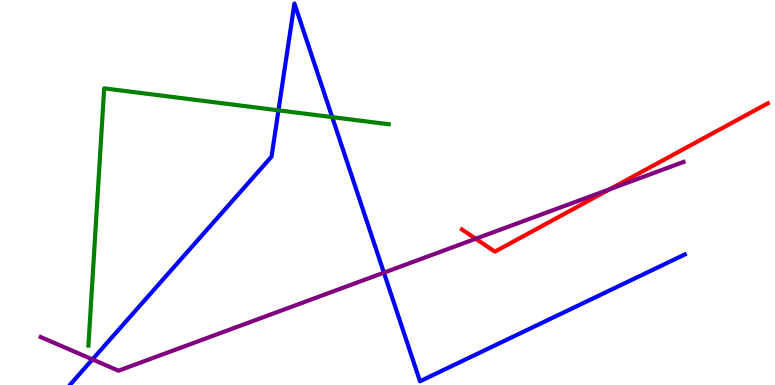[{'lines': ['blue', 'red'], 'intersections': []}, {'lines': ['green', 'red'], 'intersections': []}, {'lines': ['purple', 'red'], 'intersections': [{'x': 6.14, 'y': 3.8}, {'x': 7.87, 'y': 5.09}]}, {'lines': ['blue', 'green'], 'intersections': [{'x': 3.59, 'y': 7.13}, {'x': 4.29, 'y': 6.96}]}, {'lines': ['blue', 'purple'], 'intersections': [{'x': 1.19, 'y': 0.665}, {'x': 4.95, 'y': 2.92}]}, {'lines': ['green', 'purple'], 'intersections': []}]